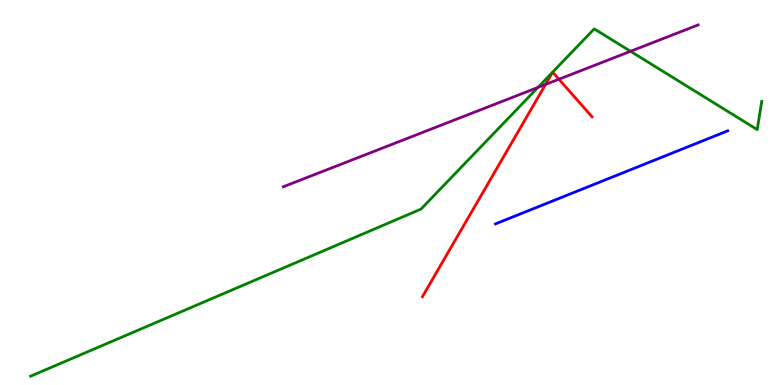[{'lines': ['blue', 'red'], 'intersections': []}, {'lines': ['green', 'red'], 'intersections': []}, {'lines': ['purple', 'red'], 'intersections': [{'x': 7.04, 'y': 7.81}, {'x': 7.21, 'y': 7.94}]}, {'lines': ['blue', 'green'], 'intersections': []}, {'lines': ['blue', 'purple'], 'intersections': []}, {'lines': ['green', 'purple'], 'intersections': [{'x': 6.94, 'y': 7.73}, {'x': 8.14, 'y': 8.67}]}]